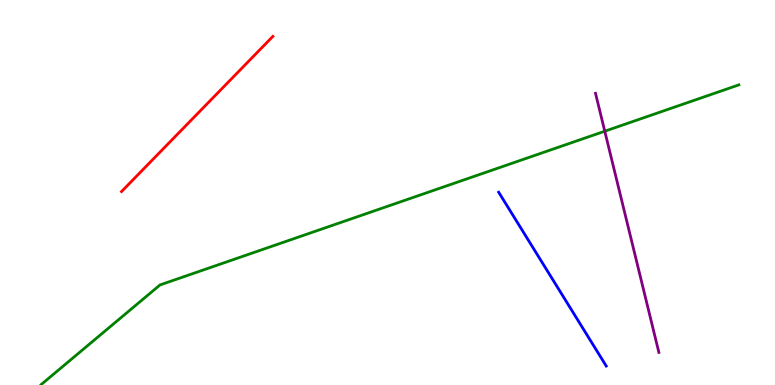[{'lines': ['blue', 'red'], 'intersections': []}, {'lines': ['green', 'red'], 'intersections': []}, {'lines': ['purple', 'red'], 'intersections': []}, {'lines': ['blue', 'green'], 'intersections': []}, {'lines': ['blue', 'purple'], 'intersections': []}, {'lines': ['green', 'purple'], 'intersections': [{'x': 7.8, 'y': 6.59}]}]